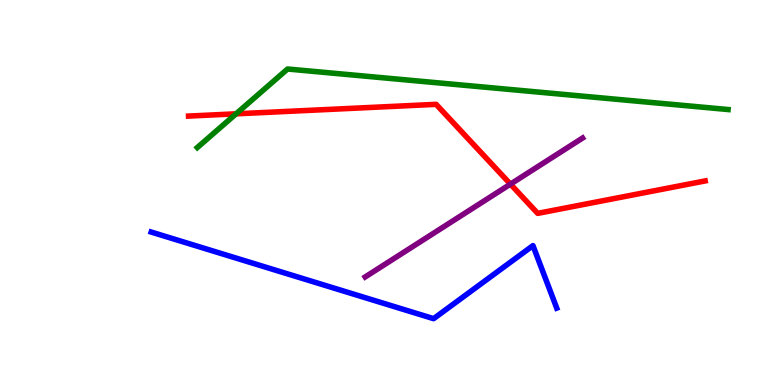[{'lines': ['blue', 'red'], 'intersections': []}, {'lines': ['green', 'red'], 'intersections': [{'x': 3.05, 'y': 7.04}]}, {'lines': ['purple', 'red'], 'intersections': [{'x': 6.59, 'y': 5.22}]}, {'lines': ['blue', 'green'], 'intersections': []}, {'lines': ['blue', 'purple'], 'intersections': []}, {'lines': ['green', 'purple'], 'intersections': []}]